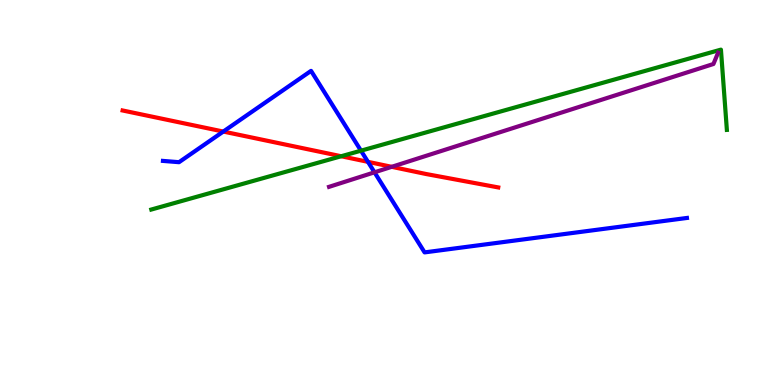[{'lines': ['blue', 'red'], 'intersections': [{'x': 2.88, 'y': 6.58}, {'x': 4.75, 'y': 5.8}]}, {'lines': ['green', 'red'], 'intersections': [{'x': 4.4, 'y': 5.94}]}, {'lines': ['purple', 'red'], 'intersections': [{'x': 5.05, 'y': 5.67}]}, {'lines': ['blue', 'green'], 'intersections': [{'x': 4.66, 'y': 6.09}]}, {'lines': ['blue', 'purple'], 'intersections': [{'x': 4.83, 'y': 5.52}]}, {'lines': ['green', 'purple'], 'intersections': []}]